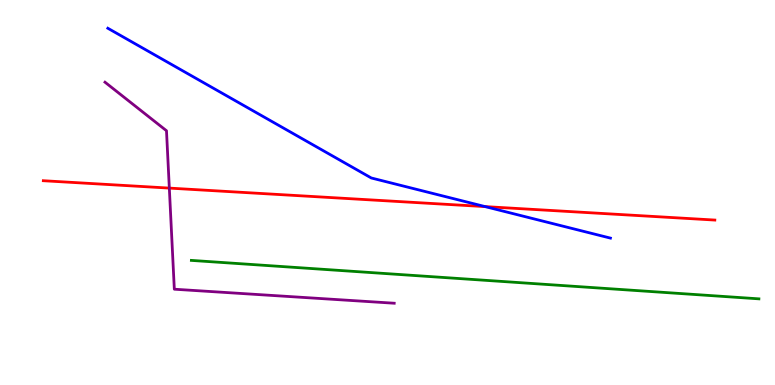[{'lines': ['blue', 'red'], 'intersections': [{'x': 6.26, 'y': 4.63}]}, {'lines': ['green', 'red'], 'intersections': []}, {'lines': ['purple', 'red'], 'intersections': [{'x': 2.18, 'y': 5.11}]}, {'lines': ['blue', 'green'], 'intersections': []}, {'lines': ['blue', 'purple'], 'intersections': []}, {'lines': ['green', 'purple'], 'intersections': []}]